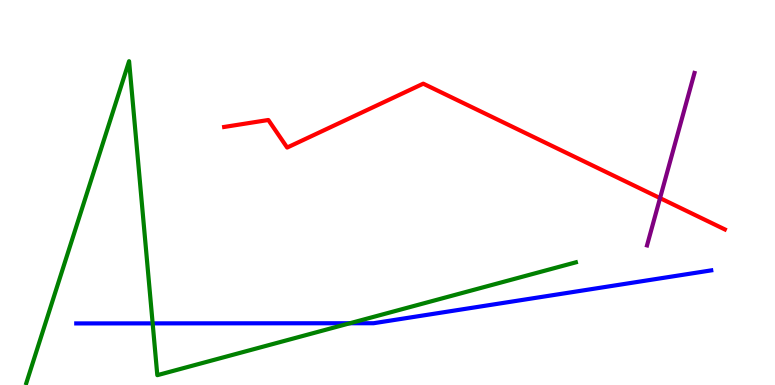[{'lines': ['blue', 'red'], 'intersections': []}, {'lines': ['green', 'red'], 'intersections': []}, {'lines': ['purple', 'red'], 'intersections': [{'x': 8.52, 'y': 4.85}]}, {'lines': ['blue', 'green'], 'intersections': [{'x': 1.97, 'y': 1.6}, {'x': 4.52, 'y': 1.6}]}, {'lines': ['blue', 'purple'], 'intersections': []}, {'lines': ['green', 'purple'], 'intersections': []}]